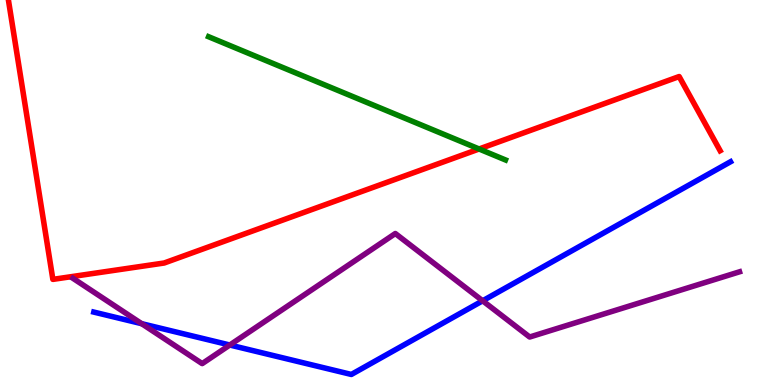[{'lines': ['blue', 'red'], 'intersections': []}, {'lines': ['green', 'red'], 'intersections': [{'x': 6.18, 'y': 6.13}]}, {'lines': ['purple', 'red'], 'intersections': []}, {'lines': ['blue', 'green'], 'intersections': []}, {'lines': ['blue', 'purple'], 'intersections': [{'x': 1.83, 'y': 1.59}, {'x': 2.97, 'y': 1.04}, {'x': 6.23, 'y': 2.19}]}, {'lines': ['green', 'purple'], 'intersections': []}]